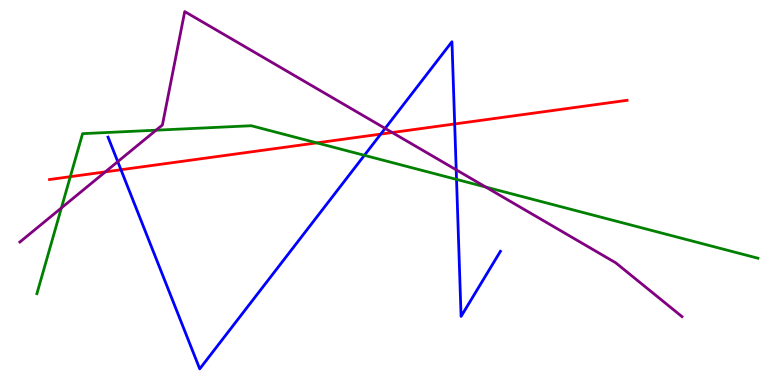[{'lines': ['blue', 'red'], 'intersections': [{'x': 1.56, 'y': 5.59}, {'x': 4.91, 'y': 6.52}, {'x': 5.87, 'y': 6.78}]}, {'lines': ['green', 'red'], 'intersections': [{'x': 0.907, 'y': 5.41}, {'x': 4.09, 'y': 6.29}]}, {'lines': ['purple', 'red'], 'intersections': [{'x': 1.36, 'y': 5.54}, {'x': 5.06, 'y': 6.56}]}, {'lines': ['blue', 'green'], 'intersections': [{'x': 4.7, 'y': 5.97}, {'x': 5.89, 'y': 5.34}]}, {'lines': ['blue', 'purple'], 'intersections': [{'x': 1.52, 'y': 5.8}, {'x': 4.97, 'y': 6.67}, {'x': 5.89, 'y': 5.59}]}, {'lines': ['green', 'purple'], 'intersections': [{'x': 0.792, 'y': 4.6}, {'x': 2.01, 'y': 6.62}, {'x': 6.27, 'y': 5.14}]}]